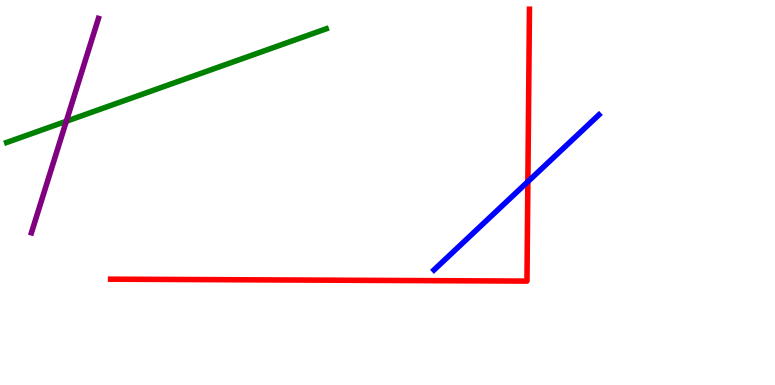[{'lines': ['blue', 'red'], 'intersections': [{'x': 6.81, 'y': 5.28}]}, {'lines': ['green', 'red'], 'intersections': []}, {'lines': ['purple', 'red'], 'intersections': []}, {'lines': ['blue', 'green'], 'intersections': []}, {'lines': ['blue', 'purple'], 'intersections': []}, {'lines': ['green', 'purple'], 'intersections': [{'x': 0.856, 'y': 6.85}]}]